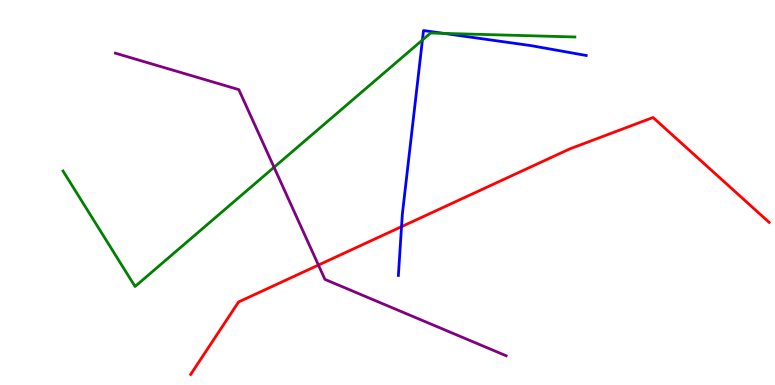[{'lines': ['blue', 'red'], 'intersections': [{'x': 5.18, 'y': 4.11}]}, {'lines': ['green', 'red'], 'intersections': []}, {'lines': ['purple', 'red'], 'intersections': [{'x': 4.11, 'y': 3.12}]}, {'lines': ['blue', 'green'], 'intersections': [{'x': 5.45, 'y': 8.96}, {'x': 5.73, 'y': 9.13}]}, {'lines': ['blue', 'purple'], 'intersections': []}, {'lines': ['green', 'purple'], 'intersections': [{'x': 3.54, 'y': 5.66}]}]